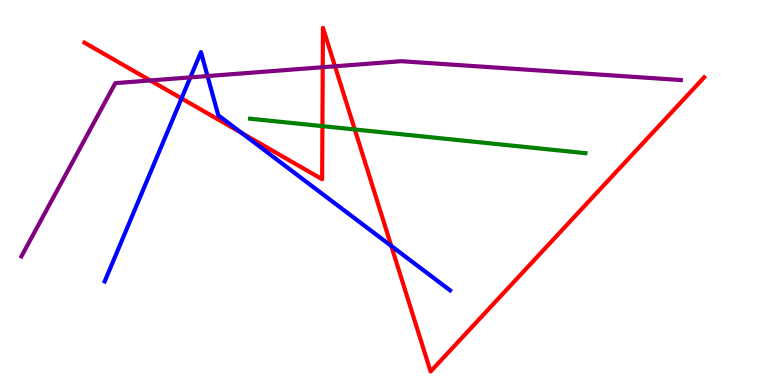[{'lines': ['blue', 'red'], 'intersections': [{'x': 2.34, 'y': 7.44}, {'x': 3.12, 'y': 6.55}, {'x': 5.05, 'y': 3.61}]}, {'lines': ['green', 'red'], 'intersections': [{'x': 4.16, 'y': 6.72}, {'x': 4.58, 'y': 6.64}]}, {'lines': ['purple', 'red'], 'intersections': [{'x': 1.94, 'y': 7.91}, {'x': 4.16, 'y': 8.25}, {'x': 4.32, 'y': 8.28}]}, {'lines': ['blue', 'green'], 'intersections': []}, {'lines': ['blue', 'purple'], 'intersections': [{'x': 2.46, 'y': 7.99}, {'x': 2.68, 'y': 8.02}]}, {'lines': ['green', 'purple'], 'intersections': []}]